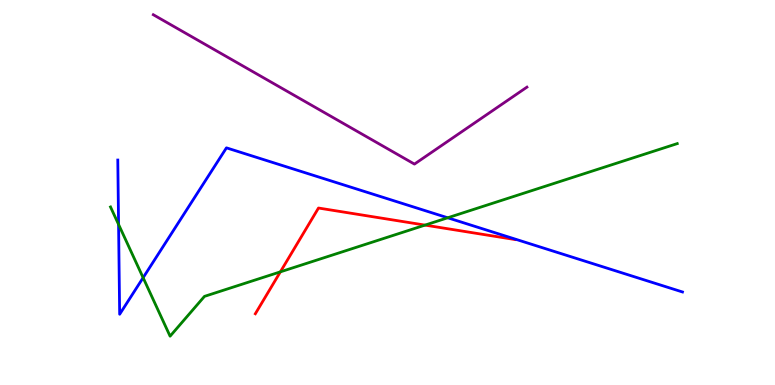[{'lines': ['blue', 'red'], 'intersections': []}, {'lines': ['green', 'red'], 'intersections': [{'x': 3.62, 'y': 2.94}, {'x': 5.48, 'y': 4.15}]}, {'lines': ['purple', 'red'], 'intersections': []}, {'lines': ['blue', 'green'], 'intersections': [{'x': 1.53, 'y': 4.17}, {'x': 1.85, 'y': 2.79}, {'x': 5.78, 'y': 4.34}]}, {'lines': ['blue', 'purple'], 'intersections': []}, {'lines': ['green', 'purple'], 'intersections': []}]